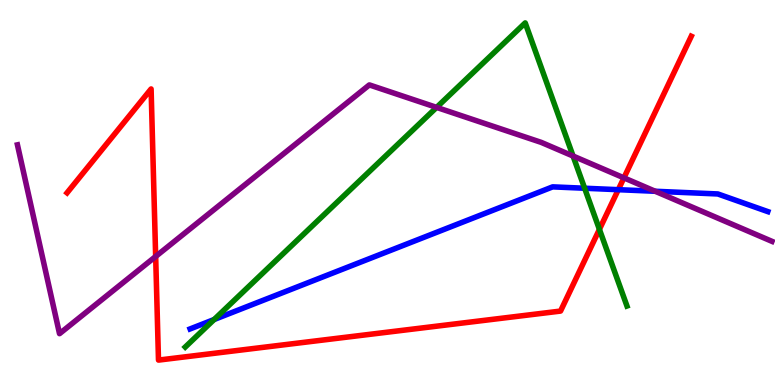[{'lines': ['blue', 'red'], 'intersections': [{'x': 7.98, 'y': 5.07}]}, {'lines': ['green', 'red'], 'intersections': [{'x': 7.73, 'y': 4.04}]}, {'lines': ['purple', 'red'], 'intersections': [{'x': 2.01, 'y': 3.34}, {'x': 8.05, 'y': 5.38}]}, {'lines': ['blue', 'green'], 'intersections': [{'x': 2.76, 'y': 1.7}, {'x': 7.54, 'y': 5.11}]}, {'lines': ['blue', 'purple'], 'intersections': [{'x': 8.45, 'y': 5.03}]}, {'lines': ['green', 'purple'], 'intersections': [{'x': 5.63, 'y': 7.21}, {'x': 7.39, 'y': 5.95}]}]